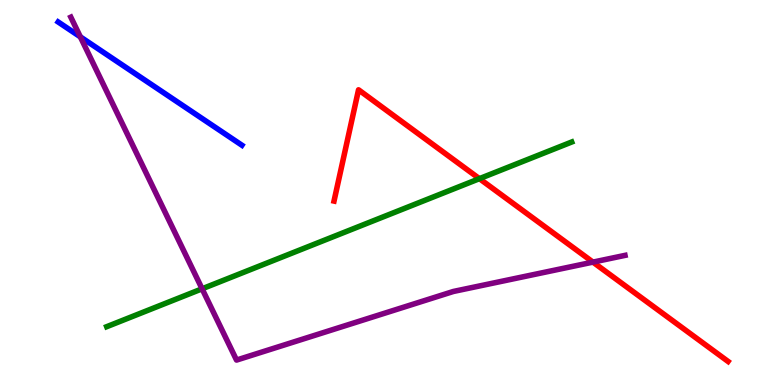[{'lines': ['blue', 'red'], 'intersections': []}, {'lines': ['green', 'red'], 'intersections': [{'x': 6.19, 'y': 5.36}]}, {'lines': ['purple', 'red'], 'intersections': [{'x': 7.65, 'y': 3.19}]}, {'lines': ['blue', 'green'], 'intersections': []}, {'lines': ['blue', 'purple'], 'intersections': [{'x': 1.04, 'y': 9.04}]}, {'lines': ['green', 'purple'], 'intersections': [{'x': 2.61, 'y': 2.5}]}]